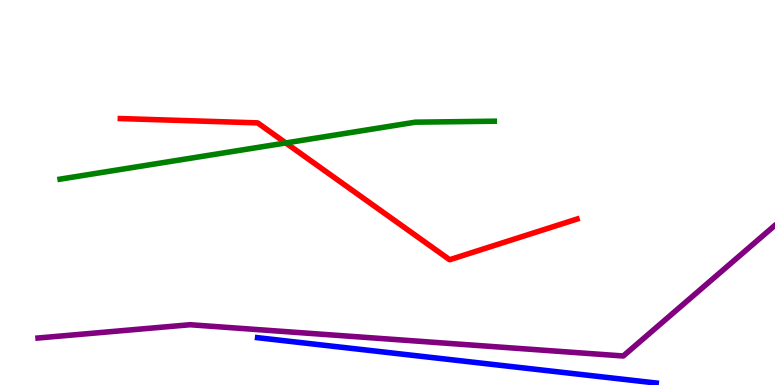[{'lines': ['blue', 'red'], 'intersections': []}, {'lines': ['green', 'red'], 'intersections': [{'x': 3.69, 'y': 6.29}]}, {'lines': ['purple', 'red'], 'intersections': []}, {'lines': ['blue', 'green'], 'intersections': []}, {'lines': ['blue', 'purple'], 'intersections': []}, {'lines': ['green', 'purple'], 'intersections': []}]